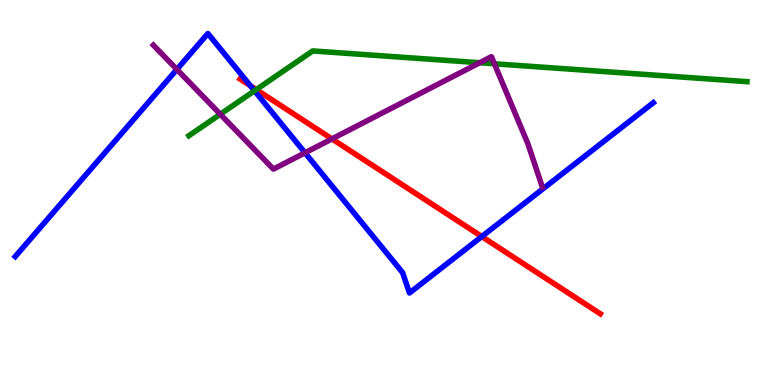[{'lines': ['blue', 'red'], 'intersections': [{'x': 3.23, 'y': 7.77}, {'x': 6.22, 'y': 3.86}]}, {'lines': ['green', 'red'], 'intersections': [{'x': 3.31, 'y': 7.67}]}, {'lines': ['purple', 'red'], 'intersections': [{'x': 4.28, 'y': 6.39}]}, {'lines': ['blue', 'green'], 'intersections': [{'x': 3.28, 'y': 7.64}]}, {'lines': ['blue', 'purple'], 'intersections': [{'x': 2.28, 'y': 8.2}, {'x': 3.94, 'y': 6.03}]}, {'lines': ['green', 'purple'], 'intersections': [{'x': 2.84, 'y': 7.03}, {'x': 6.19, 'y': 8.37}, {'x': 6.38, 'y': 8.34}]}]